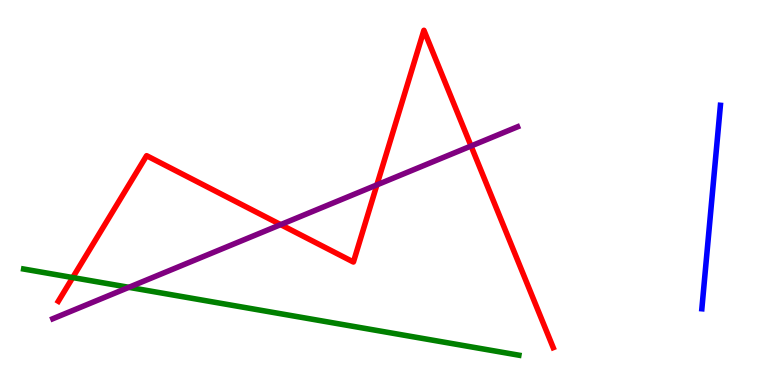[{'lines': ['blue', 'red'], 'intersections': []}, {'lines': ['green', 'red'], 'intersections': [{'x': 0.938, 'y': 2.79}]}, {'lines': ['purple', 'red'], 'intersections': [{'x': 3.62, 'y': 4.17}, {'x': 4.86, 'y': 5.2}, {'x': 6.08, 'y': 6.21}]}, {'lines': ['blue', 'green'], 'intersections': []}, {'lines': ['blue', 'purple'], 'intersections': []}, {'lines': ['green', 'purple'], 'intersections': [{'x': 1.66, 'y': 2.54}]}]